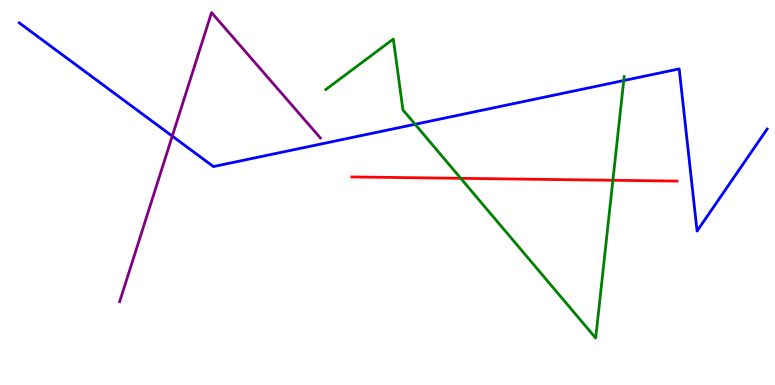[{'lines': ['blue', 'red'], 'intersections': []}, {'lines': ['green', 'red'], 'intersections': [{'x': 5.95, 'y': 5.37}, {'x': 7.91, 'y': 5.32}]}, {'lines': ['purple', 'red'], 'intersections': []}, {'lines': ['blue', 'green'], 'intersections': [{'x': 5.36, 'y': 6.77}, {'x': 8.05, 'y': 7.91}]}, {'lines': ['blue', 'purple'], 'intersections': [{'x': 2.22, 'y': 6.46}]}, {'lines': ['green', 'purple'], 'intersections': []}]